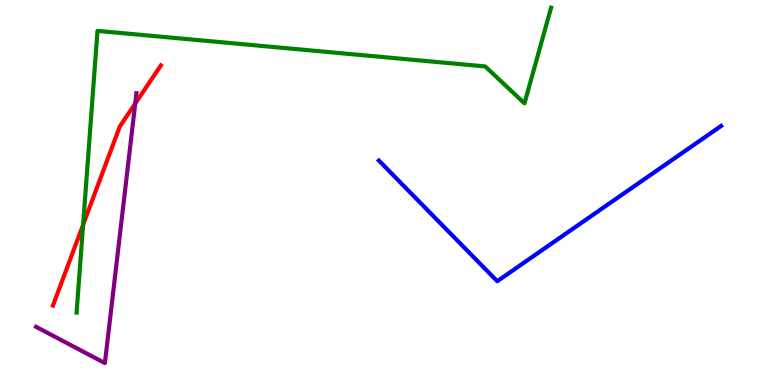[{'lines': ['blue', 'red'], 'intersections': []}, {'lines': ['green', 'red'], 'intersections': [{'x': 1.07, 'y': 4.16}]}, {'lines': ['purple', 'red'], 'intersections': [{'x': 1.74, 'y': 7.31}]}, {'lines': ['blue', 'green'], 'intersections': []}, {'lines': ['blue', 'purple'], 'intersections': []}, {'lines': ['green', 'purple'], 'intersections': []}]